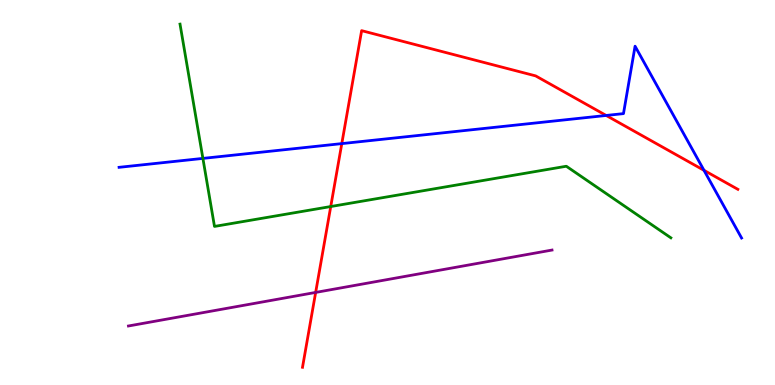[{'lines': ['blue', 'red'], 'intersections': [{'x': 4.41, 'y': 6.27}, {'x': 7.82, 'y': 7.0}, {'x': 9.08, 'y': 5.58}]}, {'lines': ['green', 'red'], 'intersections': [{'x': 4.27, 'y': 4.64}]}, {'lines': ['purple', 'red'], 'intersections': [{'x': 4.07, 'y': 2.4}]}, {'lines': ['blue', 'green'], 'intersections': [{'x': 2.62, 'y': 5.89}]}, {'lines': ['blue', 'purple'], 'intersections': []}, {'lines': ['green', 'purple'], 'intersections': []}]